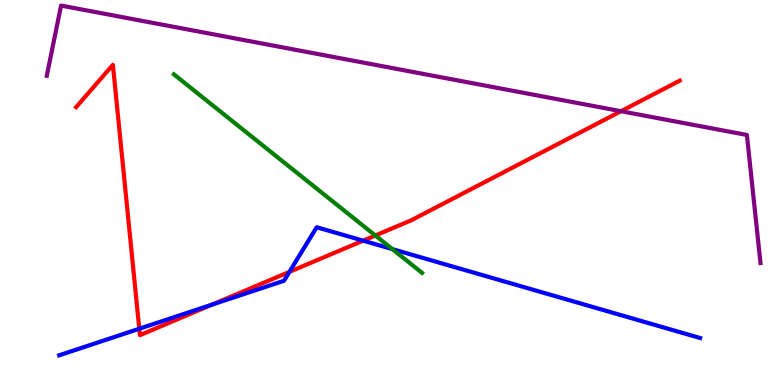[{'lines': ['blue', 'red'], 'intersections': [{'x': 1.8, 'y': 1.46}, {'x': 2.74, 'y': 2.09}, {'x': 3.73, 'y': 2.94}, {'x': 4.69, 'y': 3.75}]}, {'lines': ['green', 'red'], 'intersections': [{'x': 4.84, 'y': 3.88}]}, {'lines': ['purple', 'red'], 'intersections': [{'x': 8.01, 'y': 7.11}]}, {'lines': ['blue', 'green'], 'intersections': [{'x': 5.06, 'y': 3.53}]}, {'lines': ['blue', 'purple'], 'intersections': []}, {'lines': ['green', 'purple'], 'intersections': []}]